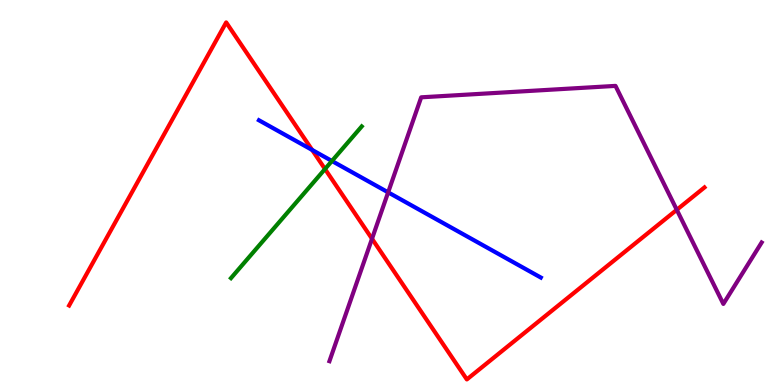[{'lines': ['blue', 'red'], 'intersections': [{'x': 4.03, 'y': 6.11}]}, {'lines': ['green', 'red'], 'intersections': [{'x': 4.19, 'y': 5.61}]}, {'lines': ['purple', 'red'], 'intersections': [{'x': 4.8, 'y': 3.8}, {'x': 8.73, 'y': 4.55}]}, {'lines': ['blue', 'green'], 'intersections': [{'x': 4.28, 'y': 5.82}]}, {'lines': ['blue', 'purple'], 'intersections': [{'x': 5.01, 'y': 5.0}]}, {'lines': ['green', 'purple'], 'intersections': []}]